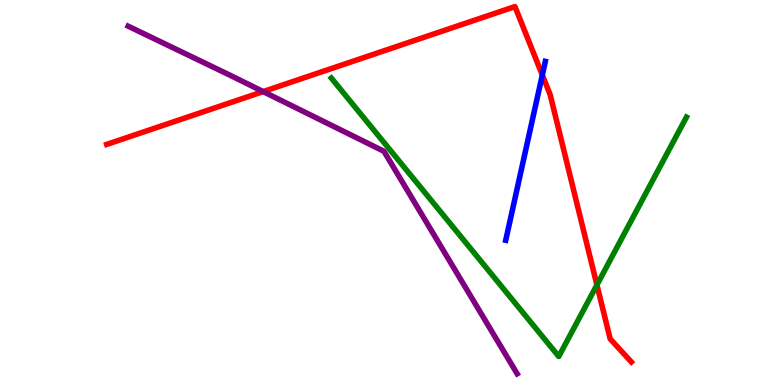[{'lines': ['blue', 'red'], 'intersections': [{'x': 7.0, 'y': 8.05}]}, {'lines': ['green', 'red'], 'intersections': [{'x': 7.7, 'y': 2.6}]}, {'lines': ['purple', 'red'], 'intersections': [{'x': 3.4, 'y': 7.62}]}, {'lines': ['blue', 'green'], 'intersections': []}, {'lines': ['blue', 'purple'], 'intersections': []}, {'lines': ['green', 'purple'], 'intersections': []}]